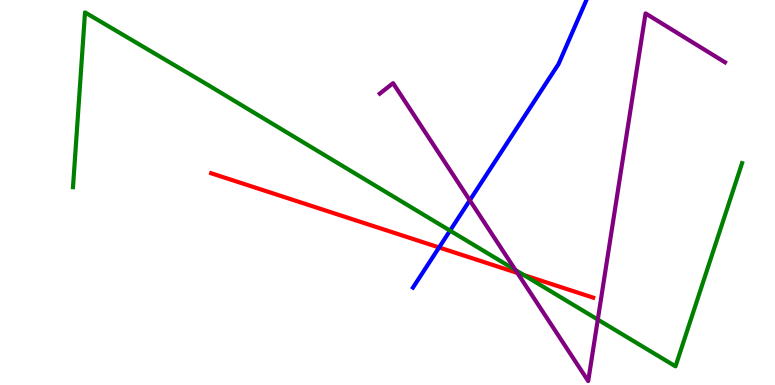[{'lines': ['blue', 'red'], 'intersections': [{'x': 5.67, 'y': 3.57}]}, {'lines': ['green', 'red'], 'intersections': [{'x': 6.76, 'y': 2.86}]}, {'lines': ['purple', 'red'], 'intersections': [{'x': 6.68, 'y': 2.91}]}, {'lines': ['blue', 'green'], 'intersections': [{'x': 5.81, 'y': 4.01}]}, {'lines': ['blue', 'purple'], 'intersections': [{'x': 6.06, 'y': 4.8}]}, {'lines': ['green', 'purple'], 'intersections': [{'x': 6.65, 'y': 2.99}, {'x': 7.71, 'y': 1.7}]}]